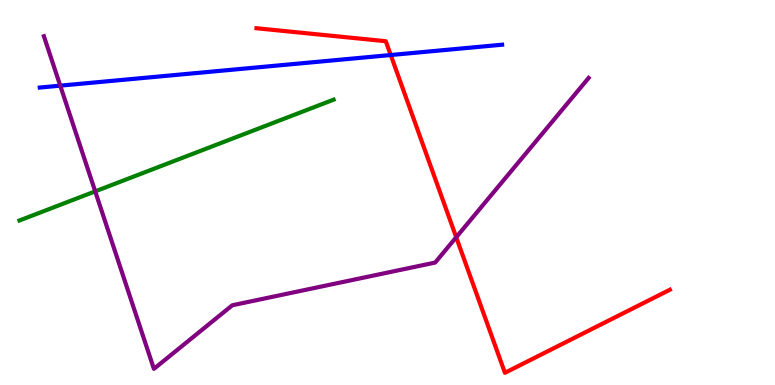[{'lines': ['blue', 'red'], 'intersections': [{'x': 5.04, 'y': 8.57}]}, {'lines': ['green', 'red'], 'intersections': []}, {'lines': ['purple', 'red'], 'intersections': [{'x': 5.89, 'y': 3.84}]}, {'lines': ['blue', 'green'], 'intersections': []}, {'lines': ['blue', 'purple'], 'intersections': [{'x': 0.777, 'y': 7.78}]}, {'lines': ['green', 'purple'], 'intersections': [{'x': 1.23, 'y': 5.03}]}]